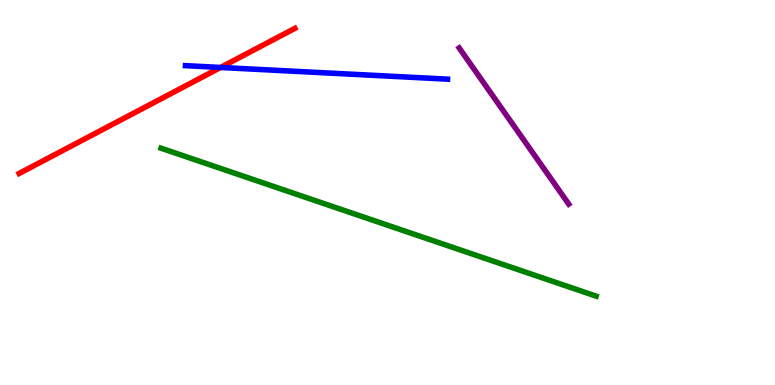[{'lines': ['blue', 'red'], 'intersections': [{'x': 2.85, 'y': 8.25}]}, {'lines': ['green', 'red'], 'intersections': []}, {'lines': ['purple', 'red'], 'intersections': []}, {'lines': ['blue', 'green'], 'intersections': []}, {'lines': ['blue', 'purple'], 'intersections': []}, {'lines': ['green', 'purple'], 'intersections': []}]